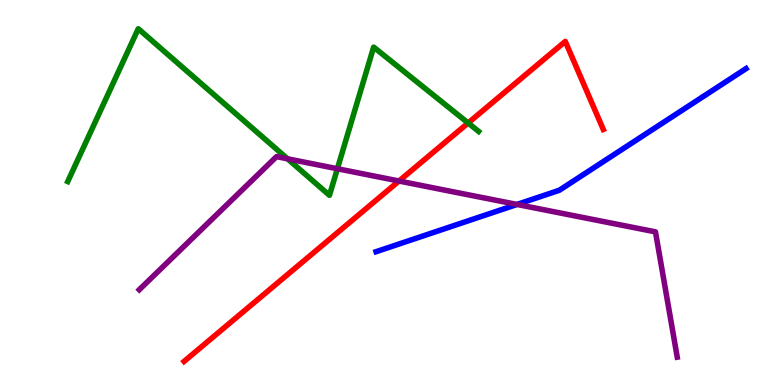[{'lines': ['blue', 'red'], 'intersections': []}, {'lines': ['green', 'red'], 'intersections': [{'x': 6.04, 'y': 6.81}]}, {'lines': ['purple', 'red'], 'intersections': [{'x': 5.15, 'y': 5.3}]}, {'lines': ['blue', 'green'], 'intersections': []}, {'lines': ['blue', 'purple'], 'intersections': [{'x': 6.67, 'y': 4.69}]}, {'lines': ['green', 'purple'], 'intersections': [{'x': 3.71, 'y': 5.87}, {'x': 4.35, 'y': 5.62}]}]